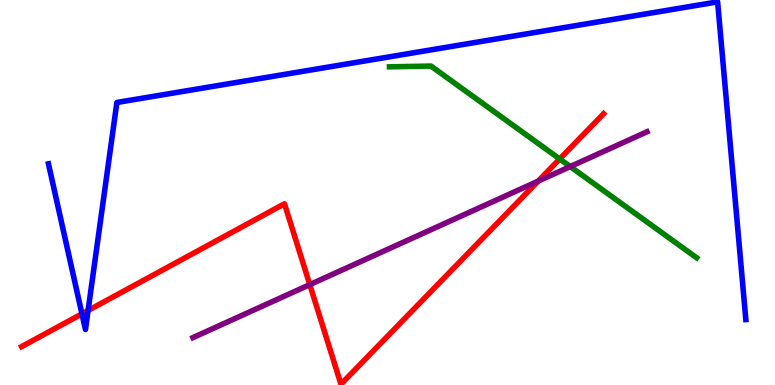[{'lines': ['blue', 'red'], 'intersections': [{'x': 1.06, 'y': 1.85}, {'x': 1.14, 'y': 1.93}]}, {'lines': ['green', 'red'], 'intersections': [{'x': 7.22, 'y': 5.87}]}, {'lines': ['purple', 'red'], 'intersections': [{'x': 4.0, 'y': 2.61}, {'x': 6.94, 'y': 5.3}]}, {'lines': ['blue', 'green'], 'intersections': []}, {'lines': ['blue', 'purple'], 'intersections': []}, {'lines': ['green', 'purple'], 'intersections': [{'x': 7.36, 'y': 5.67}]}]